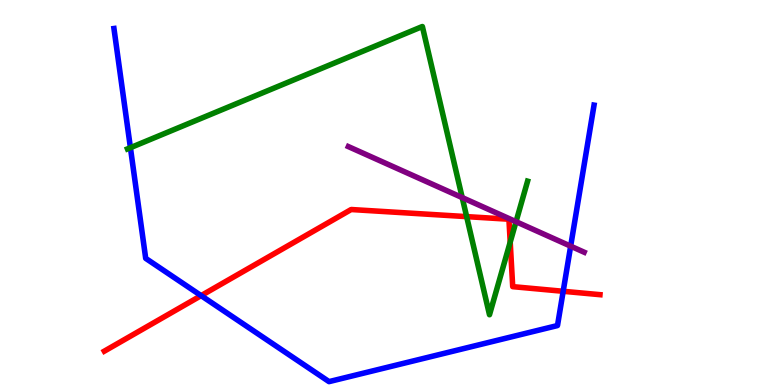[{'lines': ['blue', 'red'], 'intersections': [{'x': 2.6, 'y': 2.32}, {'x': 7.27, 'y': 2.43}]}, {'lines': ['green', 'red'], 'intersections': [{'x': 6.02, 'y': 4.37}, {'x': 6.58, 'y': 3.71}]}, {'lines': ['purple', 'red'], 'intersections': []}, {'lines': ['blue', 'green'], 'intersections': [{'x': 1.68, 'y': 6.16}]}, {'lines': ['blue', 'purple'], 'intersections': [{'x': 7.36, 'y': 3.61}]}, {'lines': ['green', 'purple'], 'intersections': [{'x': 5.96, 'y': 4.87}, {'x': 6.66, 'y': 4.24}]}]